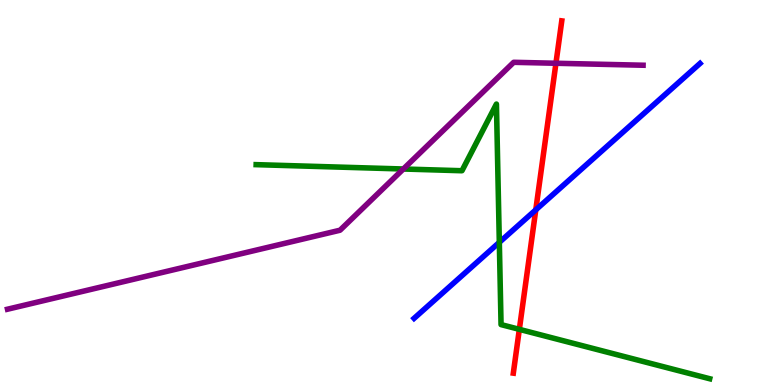[{'lines': ['blue', 'red'], 'intersections': [{'x': 6.91, 'y': 4.55}]}, {'lines': ['green', 'red'], 'intersections': [{'x': 6.7, 'y': 1.45}]}, {'lines': ['purple', 'red'], 'intersections': [{'x': 7.17, 'y': 8.36}]}, {'lines': ['blue', 'green'], 'intersections': [{'x': 6.44, 'y': 3.71}]}, {'lines': ['blue', 'purple'], 'intersections': []}, {'lines': ['green', 'purple'], 'intersections': [{'x': 5.2, 'y': 5.61}]}]